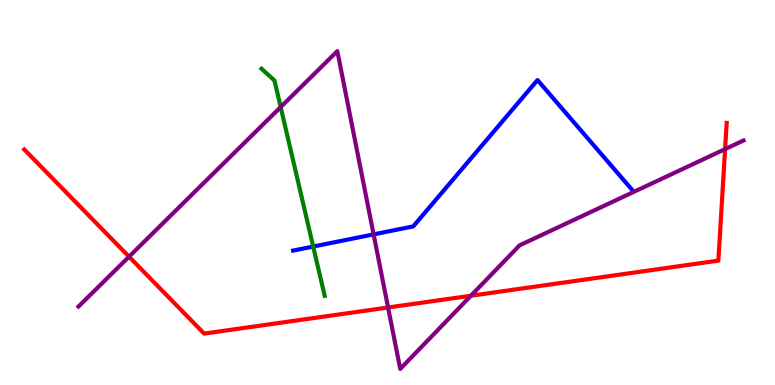[{'lines': ['blue', 'red'], 'intersections': []}, {'lines': ['green', 'red'], 'intersections': []}, {'lines': ['purple', 'red'], 'intersections': [{'x': 1.66, 'y': 3.33}, {'x': 5.01, 'y': 2.01}, {'x': 6.08, 'y': 2.32}, {'x': 9.36, 'y': 6.13}]}, {'lines': ['blue', 'green'], 'intersections': [{'x': 4.04, 'y': 3.6}]}, {'lines': ['blue', 'purple'], 'intersections': [{'x': 4.82, 'y': 3.91}]}, {'lines': ['green', 'purple'], 'intersections': [{'x': 3.62, 'y': 7.22}]}]